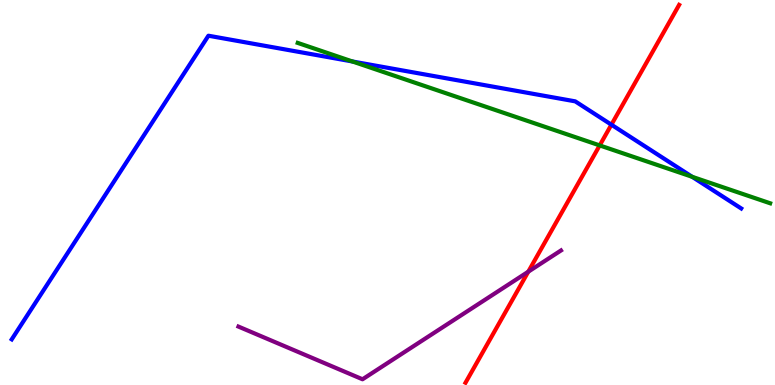[{'lines': ['blue', 'red'], 'intersections': [{'x': 7.89, 'y': 6.76}]}, {'lines': ['green', 'red'], 'intersections': [{'x': 7.74, 'y': 6.22}]}, {'lines': ['purple', 'red'], 'intersections': [{'x': 6.82, 'y': 2.94}]}, {'lines': ['blue', 'green'], 'intersections': [{'x': 4.55, 'y': 8.4}, {'x': 8.93, 'y': 5.41}]}, {'lines': ['blue', 'purple'], 'intersections': []}, {'lines': ['green', 'purple'], 'intersections': []}]